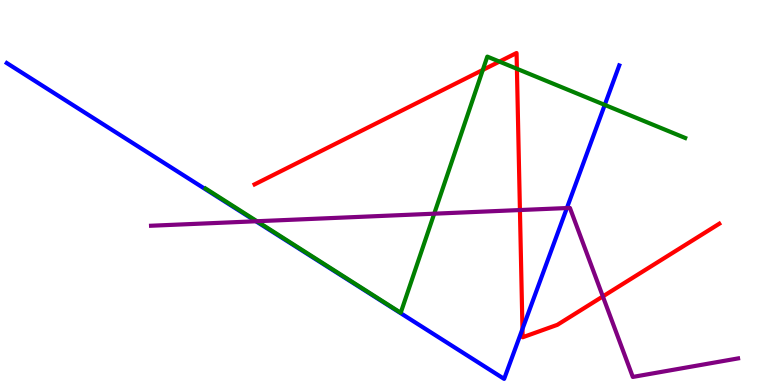[{'lines': ['blue', 'red'], 'intersections': [{'x': 6.74, 'y': 1.45}]}, {'lines': ['green', 'red'], 'intersections': [{'x': 6.23, 'y': 8.18}, {'x': 6.44, 'y': 8.4}, {'x': 6.67, 'y': 8.21}]}, {'lines': ['purple', 'red'], 'intersections': [{'x': 6.71, 'y': 4.54}, {'x': 7.78, 'y': 2.3}]}, {'lines': ['blue', 'green'], 'intersections': [{'x': 7.8, 'y': 7.28}]}, {'lines': ['blue', 'purple'], 'intersections': [{'x': 3.3, 'y': 4.25}, {'x': 7.31, 'y': 4.6}]}, {'lines': ['green', 'purple'], 'intersections': [{'x': 3.32, 'y': 4.25}, {'x': 5.6, 'y': 4.45}]}]